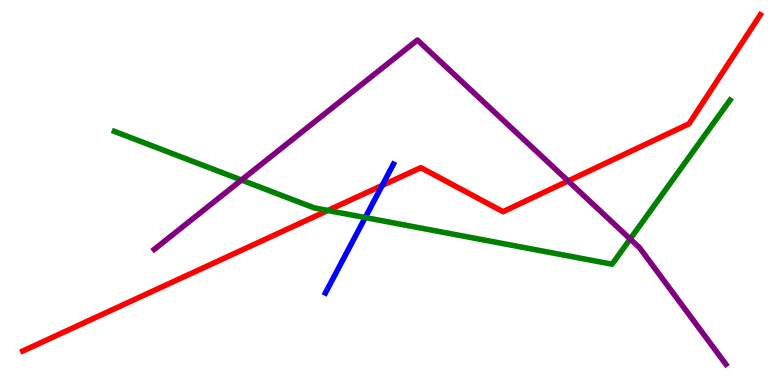[{'lines': ['blue', 'red'], 'intersections': [{'x': 4.93, 'y': 5.18}]}, {'lines': ['green', 'red'], 'intersections': [{'x': 4.23, 'y': 4.53}]}, {'lines': ['purple', 'red'], 'intersections': [{'x': 7.33, 'y': 5.3}]}, {'lines': ['blue', 'green'], 'intersections': [{'x': 4.71, 'y': 4.35}]}, {'lines': ['blue', 'purple'], 'intersections': []}, {'lines': ['green', 'purple'], 'intersections': [{'x': 3.12, 'y': 5.32}, {'x': 8.13, 'y': 3.79}]}]